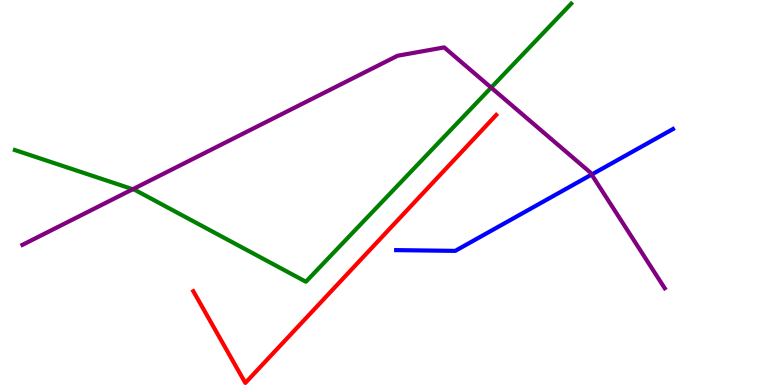[{'lines': ['blue', 'red'], 'intersections': []}, {'lines': ['green', 'red'], 'intersections': []}, {'lines': ['purple', 'red'], 'intersections': []}, {'lines': ['blue', 'green'], 'intersections': []}, {'lines': ['blue', 'purple'], 'intersections': [{'x': 7.63, 'y': 5.47}]}, {'lines': ['green', 'purple'], 'intersections': [{'x': 1.71, 'y': 5.08}, {'x': 6.34, 'y': 7.72}]}]